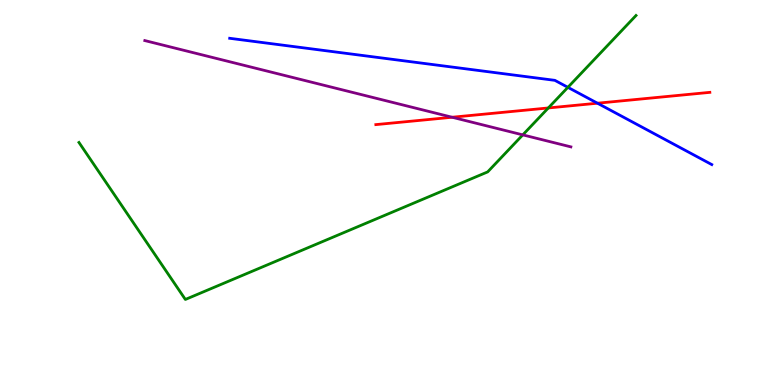[{'lines': ['blue', 'red'], 'intersections': [{'x': 7.71, 'y': 7.32}]}, {'lines': ['green', 'red'], 'intersections': [{'x': 7.08, 'y': 7.2}]}, {'lines': ['purple', 'red'], 'intersections': [{'x': 5.83, 'y': 6.95}]}, {'lines': ['blue', 'green'], 'intersections': [{'x': 7.33, 'y': 7.73}]}, {'lines': ['blue', 'purple'], 'intersections': []}, {'lines': ['green', 'purple'], 'intersections': [{'x': 6.75, 'y': 6.5}]}]